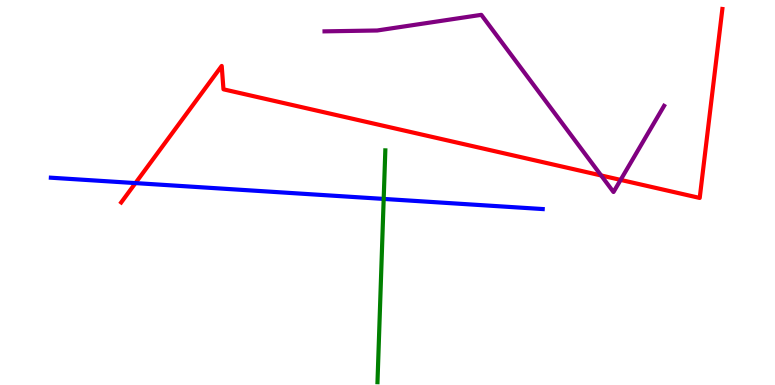[{'lines': ['blue', 'red'], 'intersections': [{'x': 1.75, 'y': 5.24}]}, {'lines': ['green', 'red'], 'intersections': []}, {'lines': ['purple', 'red'], 'intersections': [{'x': 7.76, 'y': 5.44}, {'x': 8.01, 'y': 5.33}]}, {'lines': ['blue', 'green'], 'intersections': [{'x': 4.95, 'y': 4.83}]}, {'lines': ['blue', 'purple'], 'intersections': []}, {'lines': ['green', 'purple'], 'intersections': []}]